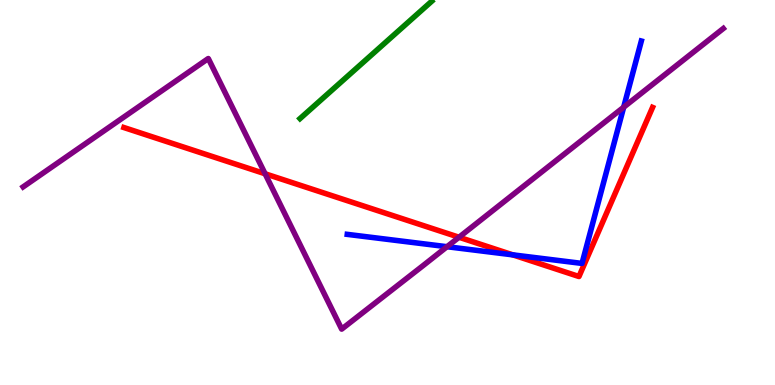[{'lines': ['blue', 'red'], 'intersections': [{'x': 6.62, 'y': 3.38}]}, {'lines': ['green', 'red'], 'intersections': []}, {'lines': ['purple', 'red'], 'intersections': [{'x': 3.42, 'y': 5.49}, {'x': 5.92, 'y': 3.84}]}, {'lines': ['blue', 'green'], 'intersections': []}, {'lines': ['blue', 'purple'], 'intersections': [{'x': 5.77, 'y': 3.59}, {'x': 8.05, 'y': 7.22}]}, {'lines': ['green', 'purple'], 'intersections': []}]